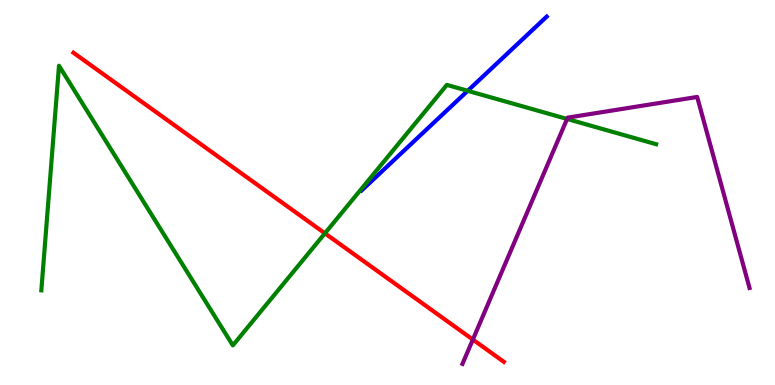[{'lines': ['blue', 'red'], 'intersections': []}, {'lines': ['green', 'red'], 'intersections': [{'x': 4.19, 'y': 3.94}]}, {'lines': ['purple', 'red'], 'intersections': [{'x': 6.1, 'y': 1.18}]}, {'lines': ['blue', 'green'], 'intersections': [{'x': 6.04, 'y': 7.64}]}, {'lines': ['blue', 'purple'], 'intersections': []}, {'lines': ['green', 'purple'], 'intersections': [{'x': 7.32, 'y': 6.91}]}]